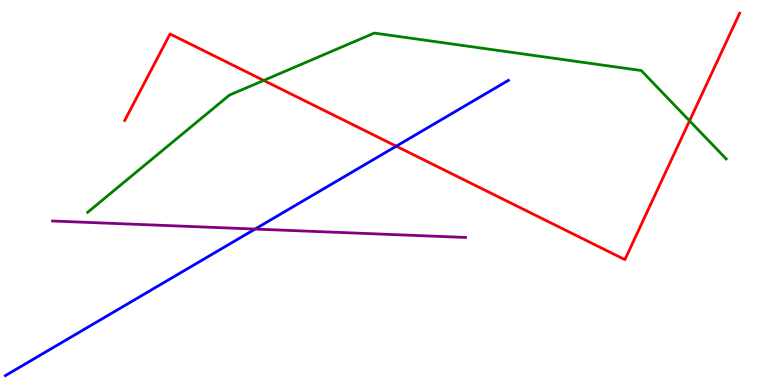[{'lines': ['blue', 'red'], 'intersections': [{'x': 5.11, 'y': 6.2}]}, {'lines': ['green', 'red'], 'intersections': [{'x': 3.4, 'y': 7.91}, {'x': 8.9, 'y': 6.86}]}, {'lines': ['purple', 'red'], 'intersections': []}, {'lines': ['blue', 'green'], 'intersections': []}, {'lines': ['blue', 'purple'], 'intersections': [{'x': 3.29, 'y': 4.05}]}, {'lines': ['green', 'purple'], 'intersections': []}]